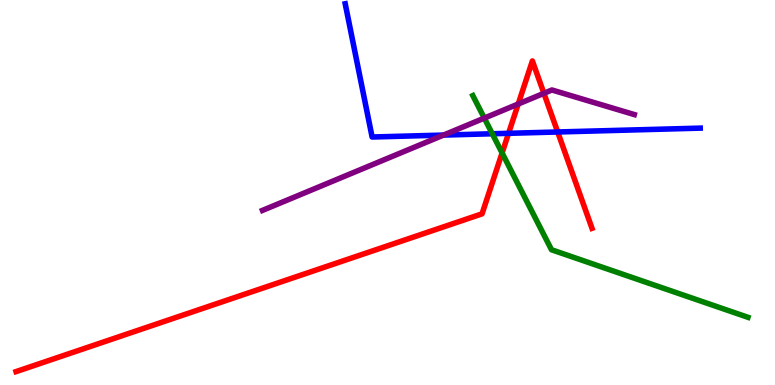[{'lines': ['blue', 'red'], 'intersections': [{'x': 6.56, 'y': 6.54}, {'x': 7.2, 'y': 6.57}]}, {'lines': ['green', 'red'], 'intersections': [{'x': 6.48, 'y': 6.03}]}, {'lines': ['purple', 'red'], 'intersections': [{'x': 6.69, 'y': 7.3}, {'x': 7.02, 'y': 7.58}]}, {'lines': ['blue', 'green'], 'intersections': [{'x': 6.35, 'y': 6.53}]}, {'lines': ['blue', 'purple'], 'intersections': [{'x': 5.72, 'y': 6.49}]}, {'lines': ['green', 'purple'], 'intersections': [{'x': 6.25, 'y': 6.93}]}]